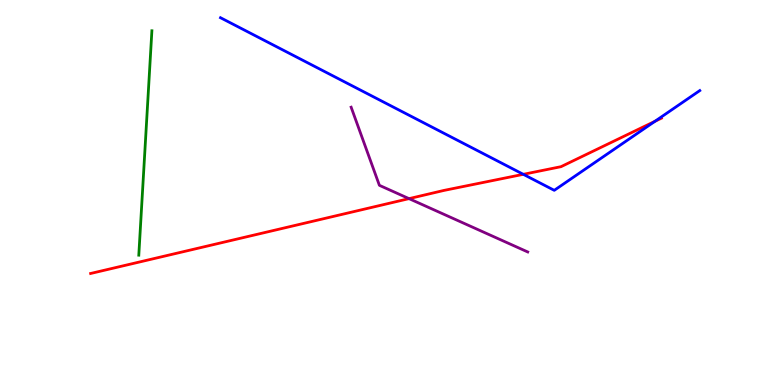[{'lines': ['blue', 'red'], 'intersections': [{'x': 6.75, 'y': 5.47}, {'x': 8.45, 'y': 6.85}]}, {'lines': ['green', 'red'], 'intersections': []}, {'lines': ['purple', 'red'], 'intersections': [{'x': 5.28, 'y': 4.84}]}, {'lines': ['blue', 'green'], 'intersections': []}, {'lines': ['blue', 'purple'], 'intersections': []}, {'lines': ['green', 'purple'], 'intersections': []}]